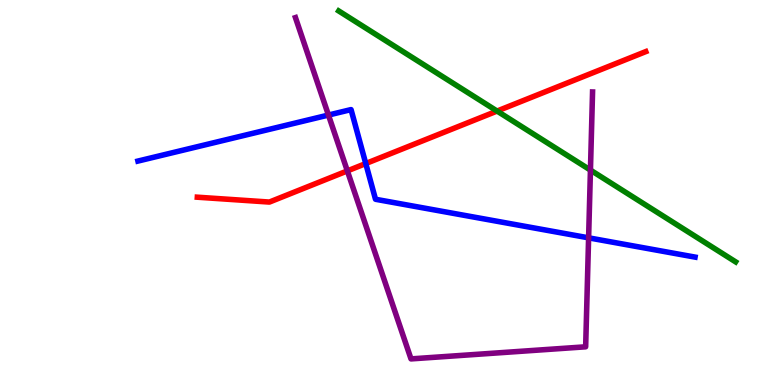[{'lines': ['blue', 'red'], 'intersections': [{'x': 4.72, 'y': 5.75}]}, {'lines': ['green', 'red'], 'intersections': [{'x': 6.41, 'y': 7.12}]}, {'lines': ['purple', 'red'], 'intersections': [{'x': 4.48, 'y': 5.56}]}, {'lines': ['blue', 'green'], 'intersections': []}, {'lines': ['blue', 'purple'], 'intersections': [{'x': 4.24, 'y': 7.01}, {'x': 7.59, 'y': 3.82}]}, {'lines': ['green', 'purple'], 'intersections': [{'x': 7.62, 'y': 5.58}]}]